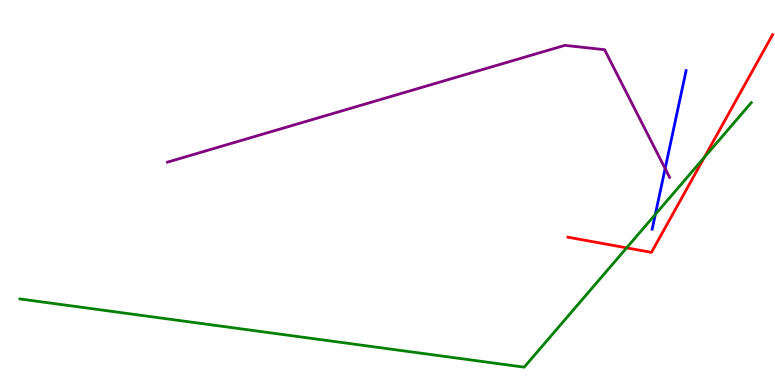[{'lines': ['blue', 'red'], 'intersections': []}, {'lines': ['green', 'red'], 'intersections': [{'x': 8.09, 'y': 3.56}, {'x': 9.09, 'y': 5.91}]}, {'lines': ['purple', 'red'], 'intersections': []}, {'lines': ['blue', 'green'], 'intersections': [{'x': 8.46, 'y': 4.43}]}, {'lines': ['blue', 'purple'], 'intersections': [{'x': 8.58, 'y': 5.62}]}, {'lines': ['green', 'purple'], 'intersections': []}]